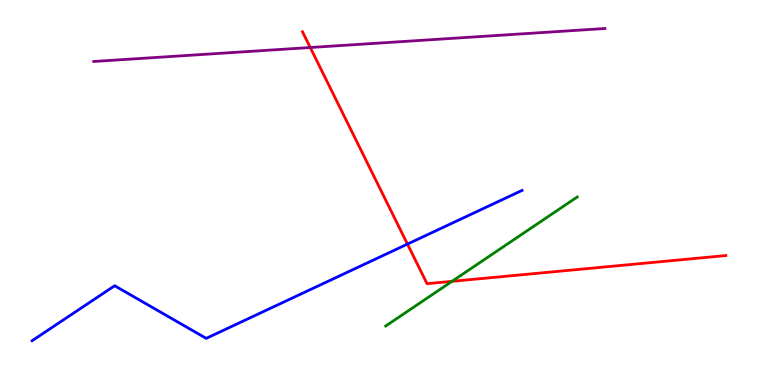[{'lines': ['blue', 'red'], 'intersections': [{'x': 5.26, 'y': 3.66}]}, {'lines': ['green', 'red'], 'intersections': [{'x': 5.83, 'y': 2.69}]}, {'lines': ['purple', 'red'], 'intersections': [{'x': 4.0, 'y': 8.77}]}, {'lines': ['blue', 'green'], 'intersections': []}, {'lines': ['blue', 'purple'], 'intersections': []}, {'lines': ['green', 'purple'], 'intersections': []}]